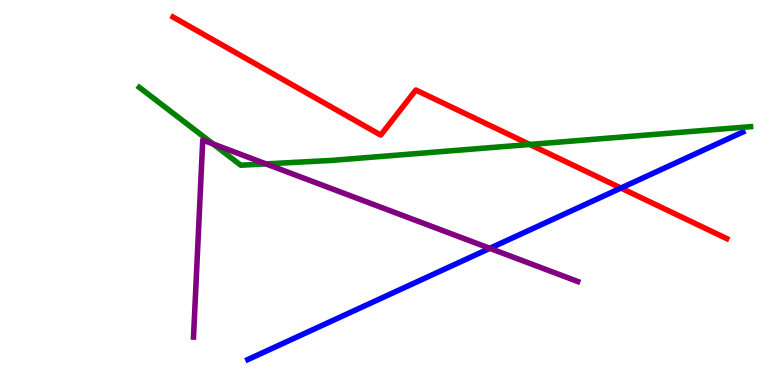[{'lines': ['blue', 'red'], 'intersections': [{'x': 8.01, 'y': 5.12}]}, {'lines': ['green', 'red'], 'intersections': [{'x': 6.84, 'y': 6.25}]}, {'lines': ['purple', 'red'], 'intersections': []}, {'lines': ['blue', 'green'], 'intersections': []}, {'lines': ['blue', 'purple'], 'intersections': [{'x': 6.32, 'y': 3.55}]}, {'lines': ['green', 'purple'], 'intersections': [{'x': 2.75, 'y': 6.26}, {'x': 3.43, 'y': 5.74}]}]